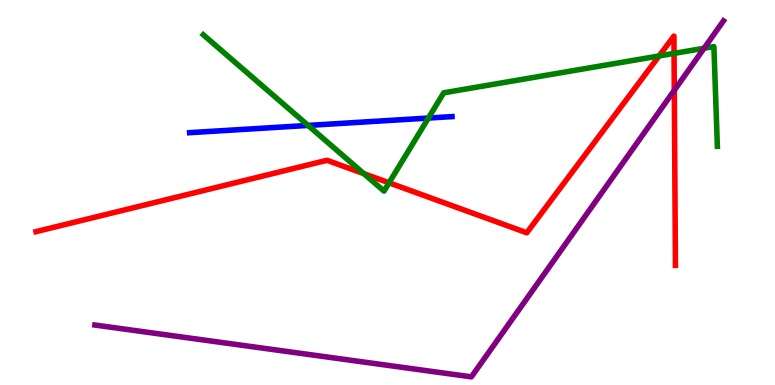[{'lines': ['blue', 'red'], 'intersections': []}, {'lines': ['green', 'red'], 'intersections': [{'x': 4.69, 'y': 5.49}, {'x': 5.02, 'y': 5.25}, {'x': 8.5, 'y': 8.55}, {'x': 8.7, 'y': 8.61}]}, {'lines': ['purple', 'red'], 'intersections': [{'x': 8.7, 'y': 7.65}]}, {'lines': ['blue', 'green'], 'intersections': [{'x': 3.98, 'y': 6.74}, {'x': 5.53, 'y': 6.93}]}, {'lines': ['blue', 'purple'], 'intersections': []}, {'lines': ['green', 'purple'], 'intersections': [{'x': 9.08, 'y': 8.75}]}]